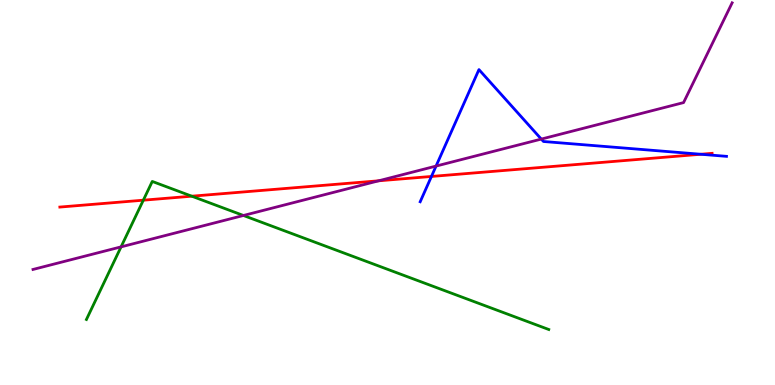[{'lines': ['blue', 'red'], 'intersections': [{'x': 5.57, 'y': 5.42}, {'x': 9.04, 'y': 5.99}]}, {'lines': ['green', 'red'], 'intersections': [{'x': 1.85, 'y': 4.8}, {'x': 2.47, 'y': 4.9}]}, {'lines': ['purple', 'red'], 'intersections': [{'x': 4.89, 'y': 5.3}]}, {'lines': ['blue', 'green'], 'intersections': []}, {'lines': ['blue', 'purple'], 'intersections': [{'x': 5.63, 'y': 5.69}, {'x': 6.98, 'y': 6.39}]}, {'lines': ['green', 'purple'], 'intersections': [{'x': 1.56, 'y': 3.59}, {'x': 3.14, 'y': 4.4}]}]